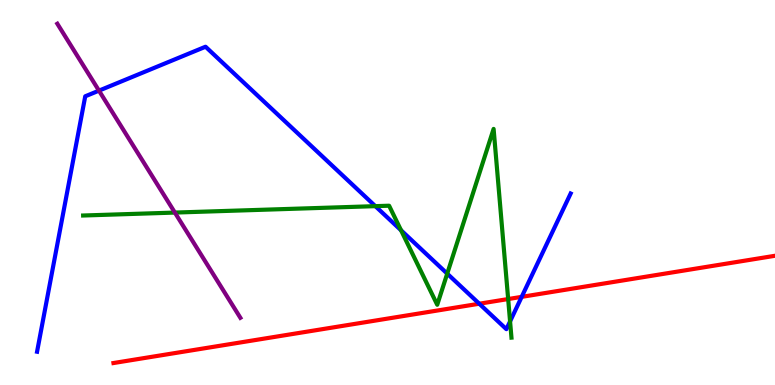[{'lines': ['blue', 'red'], 'intersections': [{'x': 6.18, 'y': 2.11}, {'x': 6.73, 'y': 2.29}]}, {'lines': ['green', 'red'], 'intersections': [{'x': 6.56, 'y': 2.23}]}, {'lines': ['purple', 'red'], 'intersections': []}, {'lines': ['blue', 'green'], 'intersections': [{'x': 4.84, 'y': 4.65}, {'x': 5.17, 'y': 4.02}, {'x': 5.77, 'y': 2.89}, {'x': 6.58, 'y': 1.65}]}, {'lines': ['blue', 'purple'], 'intersections': [{'x': 1.28, 'y': 7.65}]}, {'lines': ['green', 'purple'], 'intersections': [{'x': 2.26, 'y': 4.48}]}]